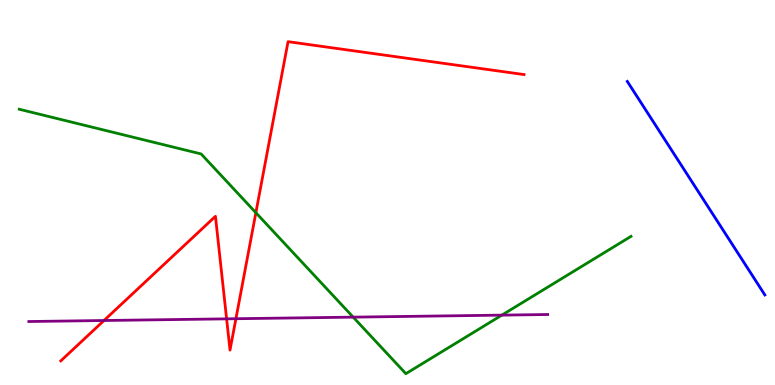[{'lines': ['blue', 'red'], 'intersections': []}, {'lines': ['green', 'red'], 'intersections': [{'x': 3.3, 'y': 4.48}]}, {'lines': ['purple', 'red'], 'intersections': [{'x': 1.34, 'y': 1.68}, {'x': 2.92, 'y': 1.72}, {'x': 3.04, 'y': 1.72}]}, {'lines': ['blue', 'green'], 'intersections': []}, {'lines': ['blue', 'purple'], 'intersections': []}, {'lines': ['green', 'purple'], 'intersections': [{'x': 4.56, 'y': 1.76}, {'x': 6.48, 'y': 1.81}]}]